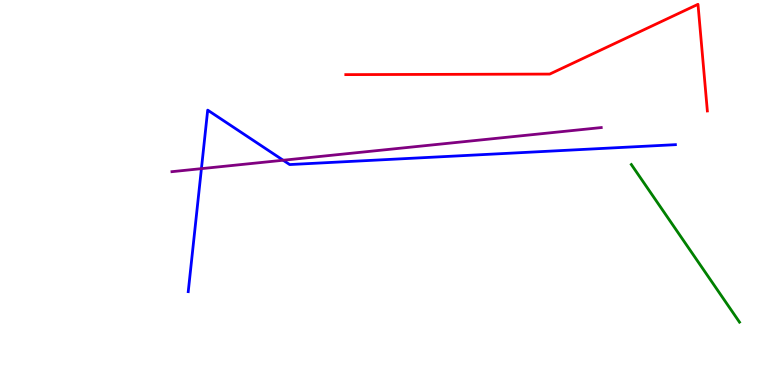[{'lines': ['blue', 'red'], 'intersections': []}, {'lines': ['green', 'red'], 'intersections': []}, {'lines': ['purple', 'red'], 'intersections': []}, {'lines': ['blue', 'green'], 'intersections': []}, {'lines': ['blue', 'purple'], 'intersections': [{'x': 2.6, 'y': 5.62}, {'x': 3.65, 'y': 5.84}]}, {'lines': ['green', 'purple'], 'intersections': []}]